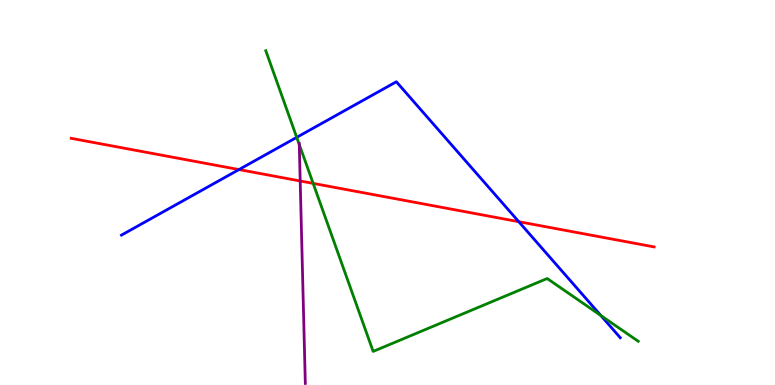[{'lines': ['blue', 'red'], 'intersections': [{'x': 3.08, 'y': 5.6}, {'x': 6.69, 'y': 4.24}]}, {'lines': ['green', 'red'], 'intersections': [{'x': 4.04, 'y': 5.24}]}, {'lines': ['purple', 'red'], 'intersections': [{'x': 3.87, 'y': 5.3}]}, {'lines': ['blue', 'green'], 'intersections': [{'x': 3.83, 'y': 6.43}, {'x': 7.75, 'y': 1.81}]}, {'lines': ['blue', 'purple'], 'intersections': []}, {'lines': ['green', 'purple'], 'intersections': [{'x': 3.86, 'y': 6.25}]}]